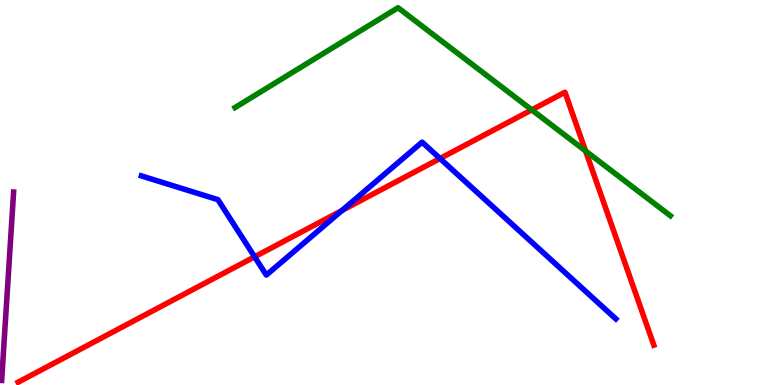[{'lines': ['blue', 'red'], 'intersections': [{'x': 3.29, 'y': 3.33}, {'x': 4.41, 'y': 4.53}, {'x': 5.68, 'y': 5.88}]}, {'lines': ['green', 'red'], 'intersections': [{'x': 6.86, 'y': 7.15}, {'x': 7.56, 'y': 6.08}]}, {'lines': ['purple', 'red'], 'intersections': []}, {'lines': ['blue', 'green'], 'intersections': []}, {'lines': ['blue', 'purple'], 'intersections': []}, {'lines': ['green', 'purple'], 'intersections': []}]